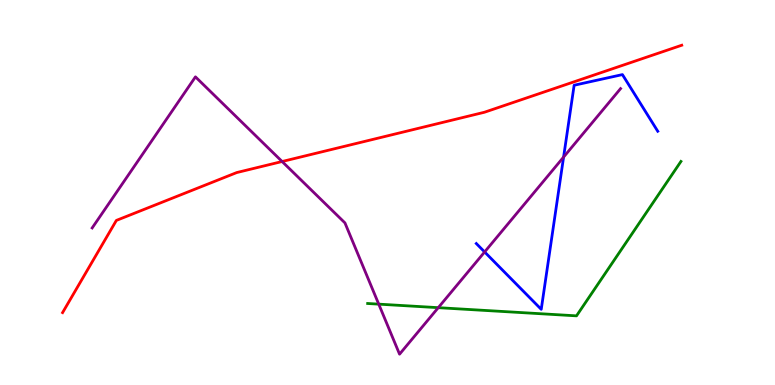[{'lines': ['blue', 'red'], 'intersections': []}, {'lines': ['green', 'red'], 'intersections': []}, {'lines': ['purple', 'red'], 'intersections': [{'x': 3.64, 'y': 5.8}]}, {'lines': ['blue', 'green'], 'intersections': []}, {'lines': ['blue', 'purple'], 'intersections': [{'x': 6.25, 'y': 3.46}, {'x': 7.27, 'y': 5.92}]}, {'lines': ['green', 'purple'], 'intersections': [{'x': 4.89, 'y': 2.1}, {'x': 5.66, 'y': 2.01}]}]